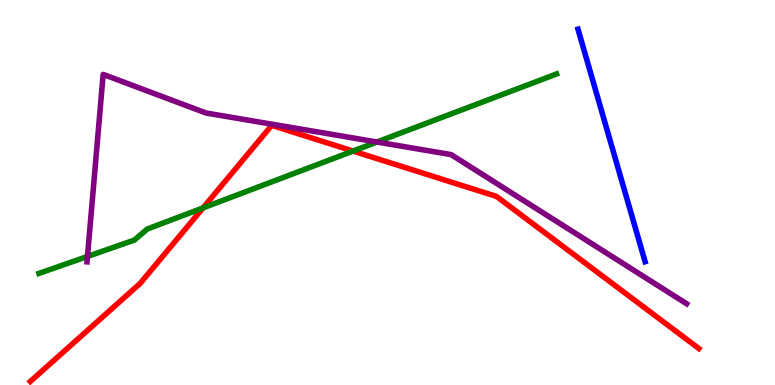[{'lines': ['blue', 'red'], 'intersections': []}, {'lines': ['green', 'red'], 'intersections': [{'x': 2.62, 'y': 4.6}, {'x': 4.56, 'y': 6.08}]}, {'lines': ['purple', 'red'], 'intersections': []}, {'lines': ['blue', 'green'], 'intersections': []}, {'lines': ['blue', 'purple'], 'intersections': []}, {'lines': ['green', 'purple'], 'intersections': [{'x': 1.13, 'y': 3.34}, {'x': 4.86, 'y': 6.31}]}]